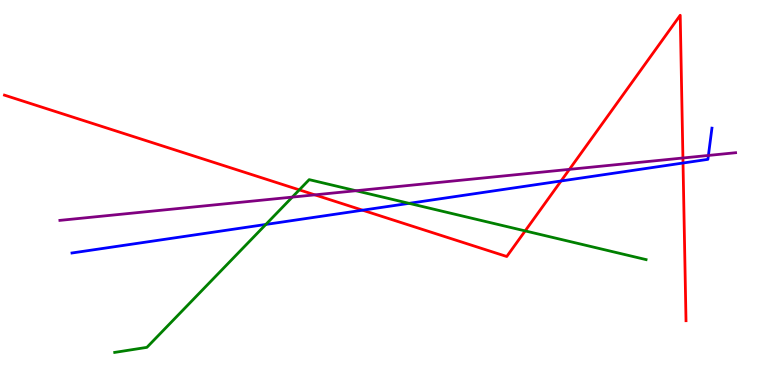[{'lines': ['blue', 'red'], 'intersections': [{'x': 4.68, 'y': 4.54}, {'x': 7.24, 'y': 5.3}, {'x': 8.81, 'y': 5.77}]}, {'lines': ['green', 'red'], 'intersections': [{'x': 3.86, 'y': 5.07}, {'x': 6.78, 'y': 4.0}]}, {'lines': ['purple', 'red'], 'intersections': [{'x': 4.06, 'y': 4.94}, {'x': 7.35, 'y': 5.6}, {'x': 8.81, 'y': 5.9}]}, {'lines': ['blue', 'green'], 'intersections': [{'x': 3.43, 'y': 4.17}, {'x': 5.28, 'y': 4.72}]}, {'lines': ['blue', 'purple'], 'intersections': [{'x': 9.14, 'y': 5.96}]}, {'lines': ['green', 'purple'], 'intersections': [{'x': 3.77, 'y': 4.88}, {'x': 4.59, 'y': 5.05}]}]